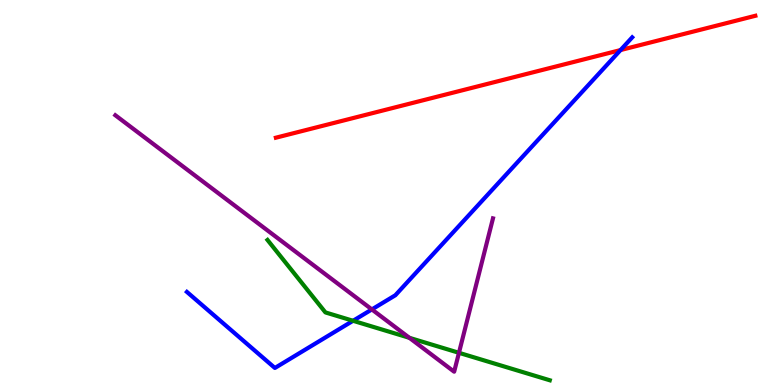[{'lines': ['blue', 'red'], 'intersections': [{'x': 8.01, 'y': 8.7}]}, {'lines': ['green', 'red'], 'intersections': []}, {'lines': ['purple', 'red'], 'intersections': []}, {'lines': ['blue', 'green'], 'intersections': [{'x': 4.56, 'y': 1.67}]}, {'lines': ['blue', 'purple'], 'intersections': [{'x': 4.8, 'y': 1.96}]}, {'lines': ['green', 'purple'], 'intersections': [{'x': 5.28, 'y': 1.23}, {'x': 5.92, 'y': 0.836}]}]